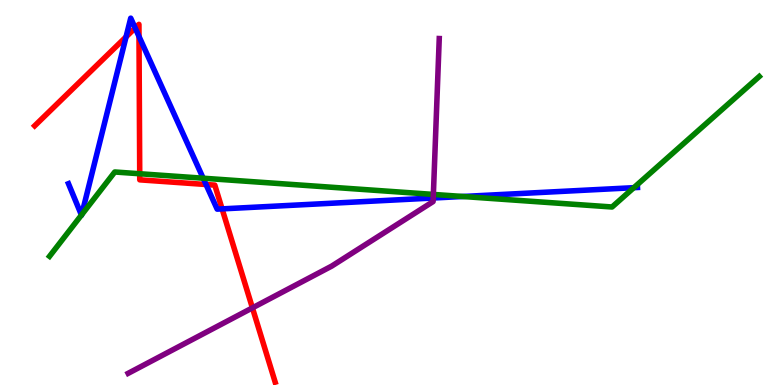[{'lines': ['blue', 'red'], 'intersections': [{'x': 1.63, 'y': 9.04}, {'x': 1.74, 'y': 9.27}, {'x': 1.79, 'y': 9.05}, {'x': 2.66, 'y': 5.21}, {'x': 2.87, 'y': 4.57}]}, {'lines': ['green', 'red'], 'intersections': [{'x': 1.8, 'y': 5.49}]}, {'lines': ['purple', 'red'], 'intersections': [{'x': 3.26, 'y': 2.0}]}, {'lines': ['blue', 'green'], 'intersections': [{'x': 1.05, 'y': 4.41}, {'x': 1.05, 'y': 4.42}, {'x': 2.62, 'y': 5.37}, {'x': 5.97, 'y': 4.9}, {'x': 8.18, 'y': 5.13}]}, {'lines': ['blue', 'purple'], 'intersections': [{'x': 5.59, 'y': 4.86}]}, {'lines': ['green', 'purple'], 'intersections': [{'x': 5.59, 'y': 4.95}]}]